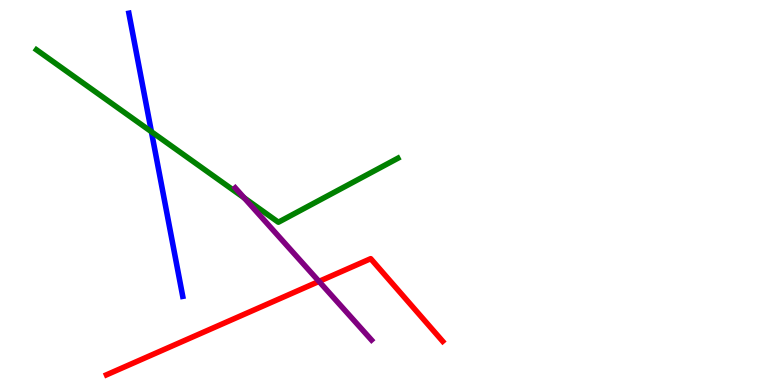[{'lines': ['blue', 'red'], 'intersections': []}, {'lines': ['green', 'red'], 'intersections': []}, {'lines': ['purple', 'red'], 'intersections': [{'x': 4.12, 'y': 2.69}]}, {'lines': ['blue', 'green'], 'intersections': [{'x': 1.95, 'y': 6.58}]}, {'lines': ['blue', 'purple'], 'intersections': []}, {'lines': ['green', 'purple'], 'intersections': [{'x': 3.15, 'y': 4.86}]}]